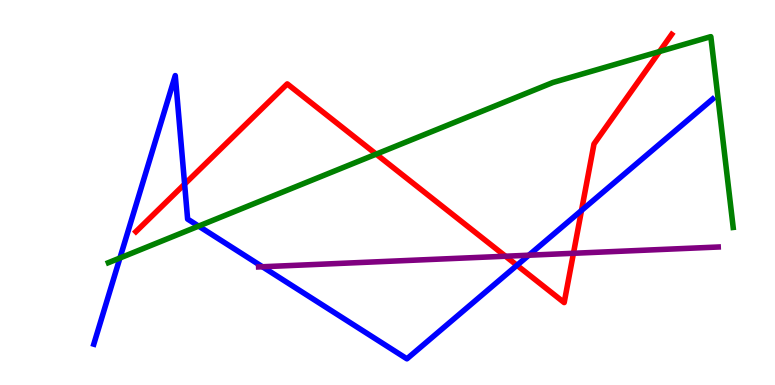[{'lines': ['blue', 'red'], 'intersections': [{'x': 2.38, 'y': 5.22}, {'x': 6.67, 'y': 3.11}, {'x': 7.5, 'y': 4.53}]}, {'lines': ['green', 'red'], 'intersections': [{'x': 4.85, 'y': 6.0}, {'x': 8.51, 'y': 8.66}]}, {'lines': ['purple', 'red'], 'intersections': [{'x': 6.52, 'y': 3.34}, {'x': 7.4, 'y': 3.42}]}, {'lines': ['blue', 'green'], 'intersections': [{'x': 1.55, 'y': 3.3}, {'x': 2.56, 'y': 4.13}]}, {'lines': ['blue', 'purple'], 'intersections': [{'x': 3.39, 'y': 3.07}, {'x': 6.82, 'y': 3.37}]}, {'lines': ['green', 'purple'], 'intersections': []}]